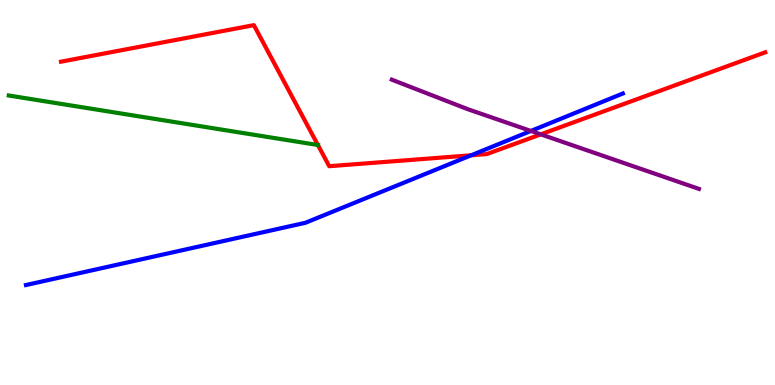[{'lines': ['blue', 'red'], 'intersections': [{'x': 6.08, 'y': 5.97}]}, {'lines': ['green', 'red'], 'intersections': [{'x': 4.1, 'y': 6.23}]}, {'lines': ['purple', 'red'], 'intersections': [{'x': 6.98, 'y': 6.51}]}, {'lines': ['blue', 'green'], 'intersections': []}, {'lines': ['blue', 'purple'], 'intersections': [{'x': 6.85, 'y': 6.6}]}, {'lines': ['green', 'purple'], 'intersections': []}]